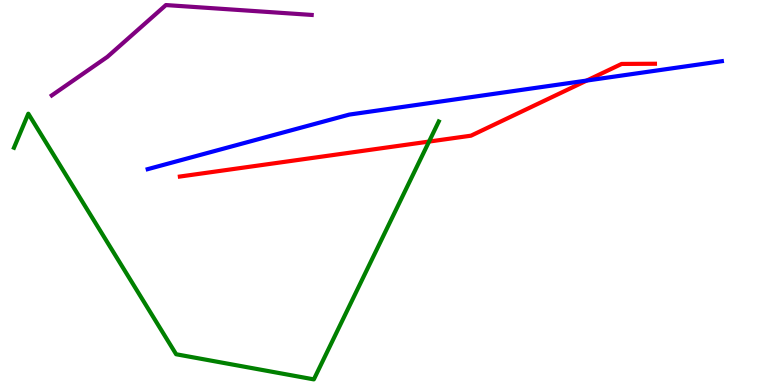[{'lines': ['blue', 'red'], 'intersections': [{'x': 7.57, 'y': 7.91}]}, {'lines': ['green', 'red'], 'intersections': [{'x': 5.54, 'y': 6.32}]}, {'lines': ['purple', 'red'], 'intersections': []}, {'lines': ['blue', 'green'], 'intersections': []}, {'lines': ['blue', 'purple'], 'intersections': []}, {'lines': ['green', 'purple'], 'intersections': []}]